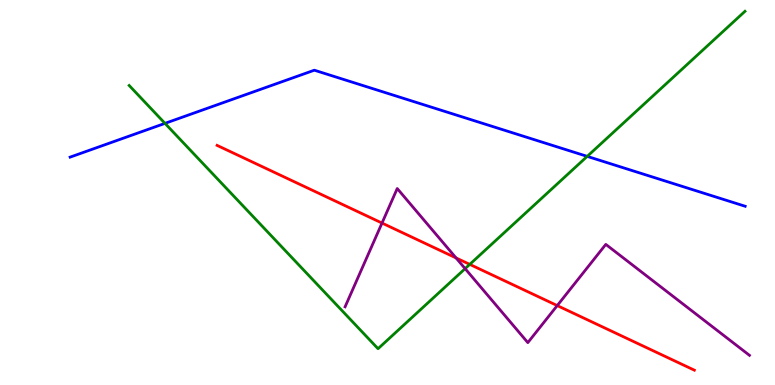[{'lines': ['blue', 'red'], 'intersections': []}, {'lines': ['green', 'red'], 'intersections': [{'x': 6.06, 'y': 3.13}]}, {'lines': ['purple', 'red'], 'intersections': [{'x': 4.93, 'y': 4.21}, {'x': 5.88, 'y': 3.3}, {'x': 7.19, 'y': 2.06}]}, {'lines': ['blue', 'green'], 'intersections': [{'x': 2.13, 'y': 6.8}, {'x': 7.58, 'y': 5.94}]}, {'lines': ['blue', 'purple'], 'intersections': []}, {'lines': ['green', 'purple'], 'intersections': [{'x': 6.0, 'y': 3.02}]}]